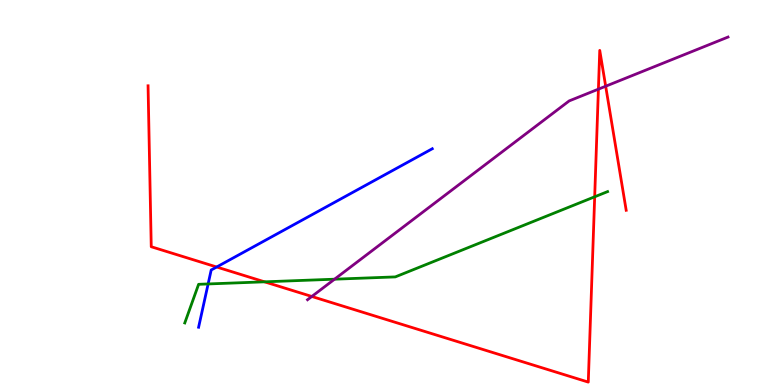[{'lines': ['blue', 'red'], 'intersections': [{'x': 2.8, 'y': 3.06}]}, {'lines': ['green', 'red'], 'intersections': [{'x': 3.41, 'y': 2.68}, {'x': 7.67, 'y': 4.89}]}, {'lines': ['purple', 'red'], 'intersections': [{'x': 4.02, 'y': 2.3}, {'x': 7.72, 'y': 7.68}, {'x': 7.82, 'y': 7.76}]}, {'lines': ['blue', 'green'], 'intersections': [{'x': 2.69, 'y': 2.62}]}, {'lines': ['blue', 'purple'], 'intersections': []}, {'lines': ['green', 'purple'], 'intersections': [{'x': 4.32, 'y': 2.75}]}]